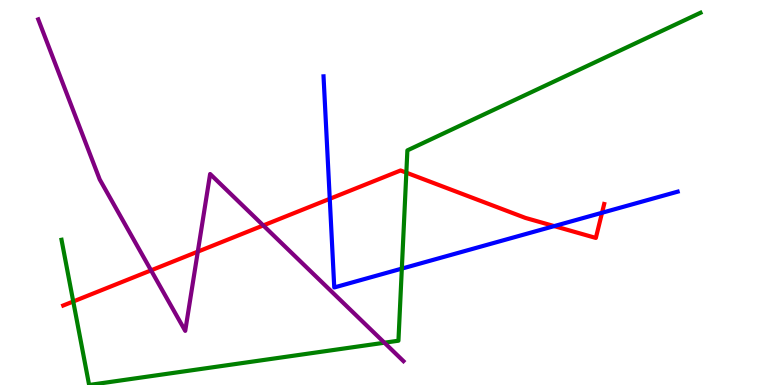[{'lines': ['blue', 'red'], 'intersections': [{'x': 4.25, 'y': 4.84}, {'x': 7.15, 'y': 4.13}, {'x': 7.77, 'y': 4.47}]}, {'lines': ['green', 'red'], 'intersections': [{'x': 0.945, 'y': 2.17}, {'x': 5.24, 'y': 5.51}]}, {'lines': ['purple', 'red'], 'intersections': [{'x': 1.95, 'y': 2.98}, {'x': 2.55, 'y': 3.46}, {'x': 3.4, 'y': 4.14}]}, {'lines': ['blue', 'green'], 'intersections': [{'x': 5.18, 'y': 3.02}]}, {'lines': ['blue', 'purple'], 'intersections': []}, {'lines': ['green', 'purple'], 'intersections': [{'x': 4.96, 'y': 1.1}]}]